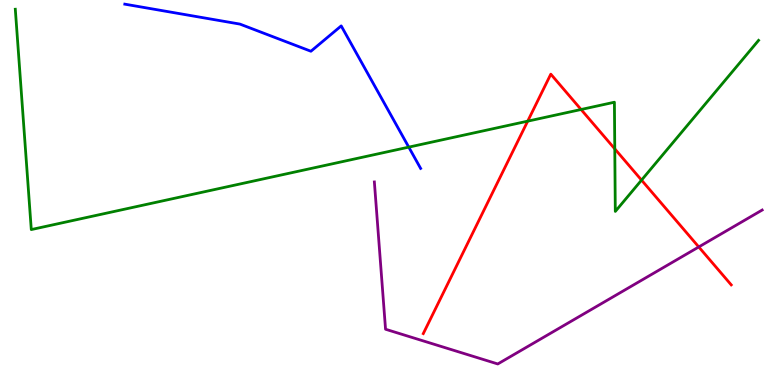[{'lines': ['blue', 'red'], 'intersections': []}, {'lines': ['green', 'red'], 'intersections': [{'x': 6.81, 'y': 6.85}, {'x': 7.5, 'y': 7.16}, {'x': 7.93, 'y': 6.13}, {'x': 8.28, 'y': 5.32}]}, {'lines': ['purple', 'red'], 'intersections': [{'x': 9.02, 'y': 3.59}]}, {'lines': ['blue', 'green'], 'intersections': [{'x': 5.27, 'y': 6.18}]}, {'lines': ['blue', 'purple'], 'intersections': []}, {'lines': ['green', 'purple'], 'intersections': []}]